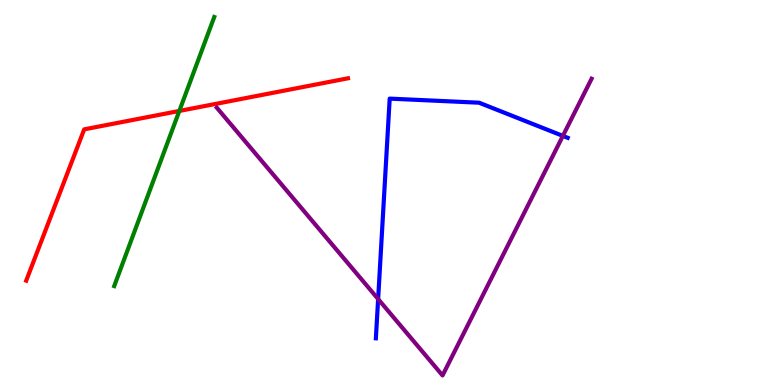[{'lines': ['blue', 'red'], 'intersections': []}, {'lines': ['green', 'red'], 'intersections': [{'x': 2.31, 'y': 7.12}]}, {'lines': ['purple', 'red'], 'intersections': []}, {'lines': ['blue', 'green'], 'intersections': []}, {'lines': ['blue', 'purple'], 'intersections': [{'x': 4.88, 'y': 2.23}, {'x': 7.26, 'y': 6.47}]}, {'lines': ['green', 'purple'], 'intersections': []}]